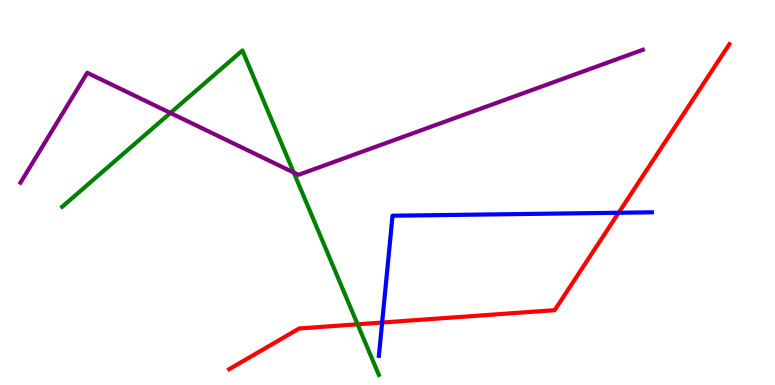[{'lines': ['blue', 'red'], 'intersections': [{'x': 4.93, 'y': 1.62}, {'x': 7.98, 'y': 4.47}]}, {'lines': ['green', 'red'], 'intersections': [{'x': 4.61, 'y': 1.58}]}, {'lines': ['purple', 'red'], 'intersections': []}, {'lines': ['blue', 'green'], 'intersections': []}, {'lines': ['blue', 'purple'], 'intersections': []}, {'lines': ['green', 'purple'], 'intersections': [{'x': 2.2, 'y': 7.07}, {'x': 3.79, 'y': 5.52}]}]